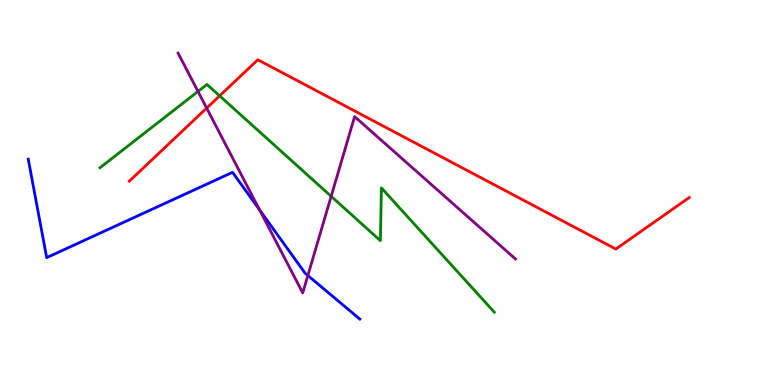[{'lines': ['blue', 'red'], 'intersections': []}, {'lines': ['green', 'red'], 'intersections': [{'x': 2.83, 'y': 7.51}]}, {'lines': ['purple', 'red'], 'intersections': [{'x': 2.67, 'y': 7.19}]}, {'lines': ['blue', 'green'], 'intersections': []}, {'lines': ['blue', 'purple'], 'intersections': [{'x': 3.35, 'y': 4.55}, {'x': 3.97, 'y': 2.84}]}, {'lines': ['green', 'purple'], 'intersections': [{'x': 2.55, 'y': 7.63}, {'x': 4.27, 'y': 4.9}]}]